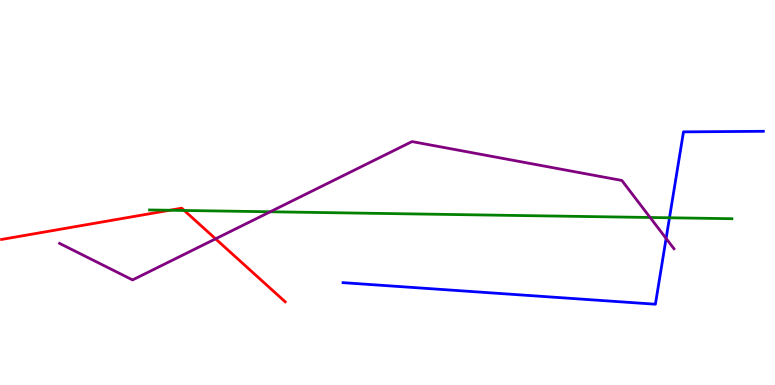[{'lines': ['blue', 'red'], 'intersections': []}, {'lines': ['green', 'red'], 'intersections': [{'x': 2.19, 'y': 4.54}, {'x': 2.38, 'y': 4.53}]}, {'lines': ['purple', 'red'], 'intersections': [{'x': 2.78, 'y': 3.8}]}, {'lines': ['blue', 'green'], 'intersections': [{'x': 8.64, 'y': 4.34}]}, {'lines': ['blue', 'purple'], 'intersections': [{'x': 8.59, 'y': 3.81}]}, {'lines': ['green', 'purple'], 'intersections': [{'x': 3.49, 'y': 4.5}, {'x': 8.39, 'y': 4.35}]}]